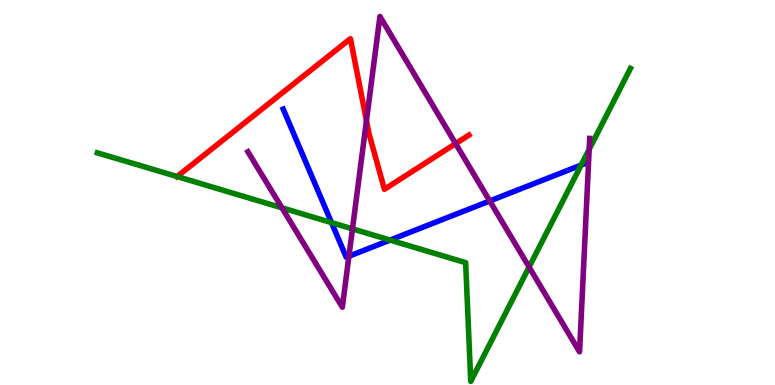[{'lines': ['blue', 'red'], 'intersections': []}, {'lines': ['green', 'red'], 'intersections': [{'x': 2.29, 'y': 5.41}]}, {'lines': ['purple', 'red'], 'intersections': [{'x': 4.73, 'y': 6.87}, {'x': 5.88, 'y': 6.27}]}, {'lines': ['blue', 'green'], 'intersections': [{'x': 4.28, 'y': 4.22}, {'x': 5.03, 'y': 3.76}, {'x': 7.5, 'y': 5.71}]}, {'lines': ['blue', 'purple'], 'intersections': [{'x': 4.5, 'y': 3.34}, {'x': 6.32, 'y': 4.78}]}, {'lines': ['green', 'purple'], 'intersections': [{'x': 3.64, 'y': 4.6}, {'x': 4.55, 'y': 4.06}, {'x': 6.83, 'y': 3.06}, {'x': 7.6, 'y': 6.12}]}]